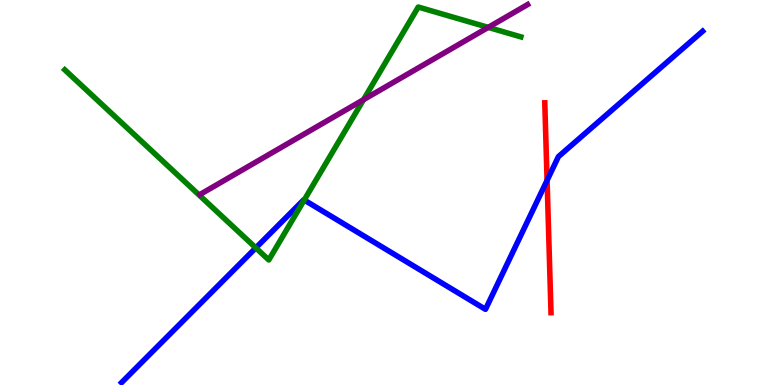[{'lines': ['blue', 'red'], 'intersections': [{'x': 7.06, 'y': 5.32}]}, {'lines': ['green', 'red'], 'intersections': []}, {'lines': ['purple', 'red'], 'intersections': []}, {'lines': ['blue', 'green'], 'intersections': [{'x': 3.3, 'y': 3.56}, {'x': 3.93, 'y': 4.8}]}, {'lines': ['blue', 'purple'], 'intersections': []}, {'lines': ['green', 'purple'], 'intersections': [{'x': 4.69, 'y': 7.41}, {'x': 6.3, 'y': 9.29}]}]